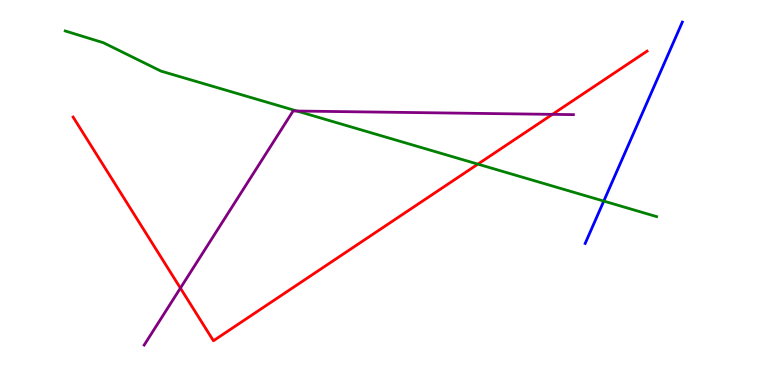[{'lines': ['blue', 'red'], 'intersections': []}, {'lines': ['green', 'red'], 'intersections': [{'x': 6.17, 'y': 5.74}]}, {'lines': ['purple', 'red'], 'intersections': [{'x': 2.33, 'y': 2.52}, {'x': 7.13, 'y': 7.03}]}, {'lines': ['blue', 'green'], 'intersections': [{'x': 7.79, 'y': 4.78}]}, {'lines': ['blue', 'purple'], 'intersections': []}, {'lines': ['green', 'purple'], 'intersections': [{'x': 3.83, 'y': 7.12}]}]